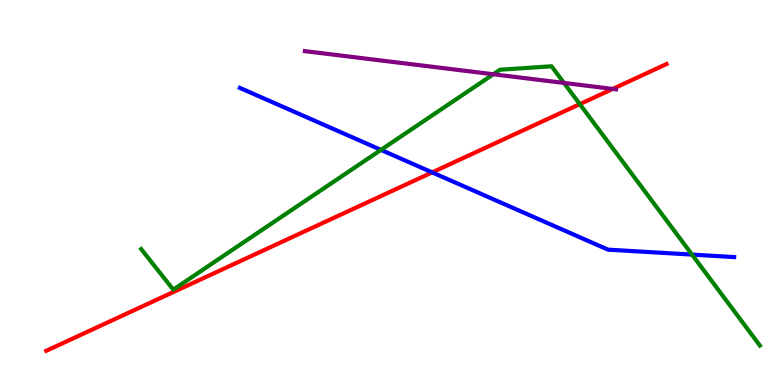[{'lines': ['blue', 'red'], 'intersections': [{'x': 5.58, 'y': 5.52}]}, {'lines': ['green', 'red'], 'intersections': [{'x': 7.48, 'y': 7.3}]}, {'lines': ['purple', 'red'], 'intersections': [{'x': 7.91, 'y': 7.69}]}, {'lines': ['blue', 'green'], 'intersections': [{'x': 4.92, 'y': 6.11}, {'x': 8.93, 'y': 3.39}]}, {'lines': ['blue', 'purple'], 'intersections': []}, {'lines': ['green', 'purple'], 'intersections': [{'x': 6.37, 'y': 8.07}, {'x': 7.28, 'y': 7.85}]}]